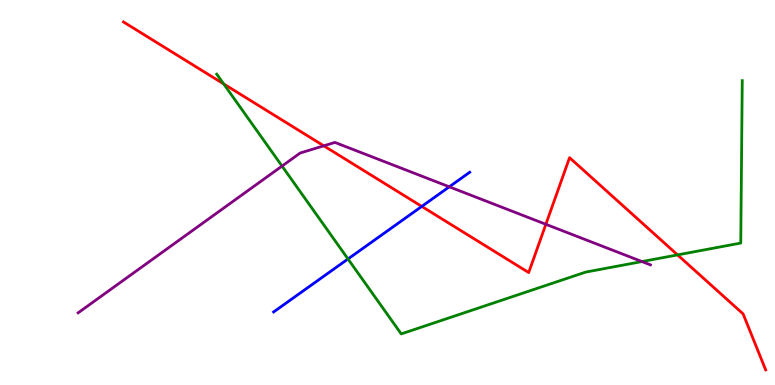[{'lines': ['blue', 'red'], 'intersections': [{'x': 5.44, 'y': 4.64}]}, {'lines': ['green', 'red'], 'intersections': [{'x': 2.89, 'y': 7.82}, {'x': 8.74, 'y': 3.38}]}, {'lines': ['purple', 'red'], 'intersections': [{'x': 4.18, 'y': 6.21}, {'x': 7.04, 'y': 4.17}]}, {'lines': ['blue', 'green'], 'intersections': [{'x': 4.49, 'y': 3.27}]}, {'lines': ['blue', 'purple'], 'intersections': [{'x': 5.8, 'y': 5.15}]}, {'lines': ['green', 'purple'], 'intersections': [{'x': 3.64, 'y': 5.69}, {'x': 8.28, 'y': 3.21}]}]